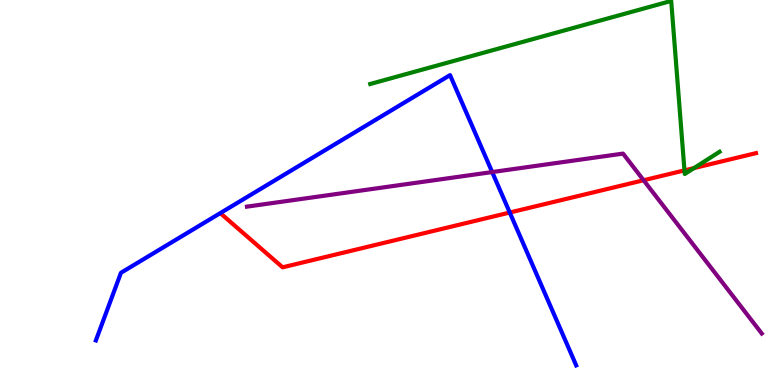[{'lines': ['blue', 'red'], 'intersections': [{'x': 6.58, 'y': 4.48}]}, {'lines': ['green', 'red'], 'intersections': [{'x': 8.83, 'y': 5.57}, {'x': 8.95, 'y': 5.63}]}, {'lines': ['purple', 'red'], 'intersections': [{'x': 8.3, 'y': 5.32}]}, {'lines': ['blue', 'green'], 'intersections': []}, {'lines': ['blue', 'purple'], 'intersections': [{'x': 6.35, 'y': 5.53}]}, {'lines': ['green', 'purple'], 'intersections': []}]